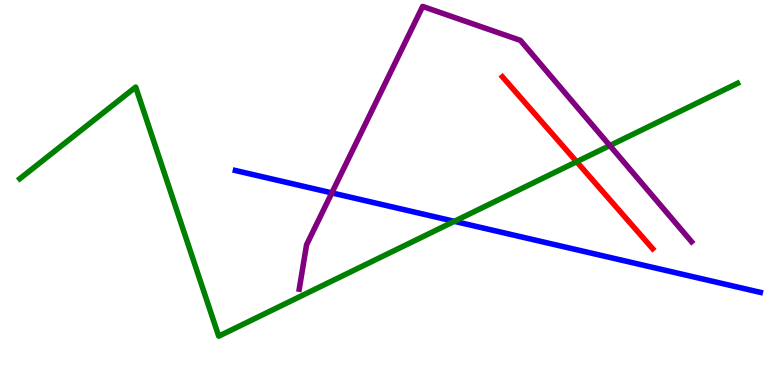[{'lines': ['blue', 'red'], 'intersections': []}, {'lines': ['green', 'red'], 'intersections': [{'x': 7.44, 'y': 5.8}]}, {'lines': ['purple', 'red'], 'intersections': []}, {'lines': ['blue', 'green'], 'intersections': [{'x': 5.86, 'y': 4.25}]}, {'lines': ['blue', 'purple'], 'intersections': [{'x': 4.28, 'y': 4.99}]}, {'lines': ['green', 'purple'], 'intersections': [{'x': 7.87, 'y': 6.22}]}]